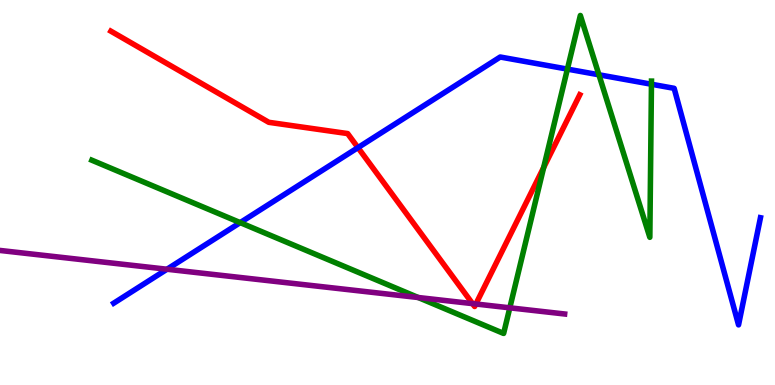[{'lines': ['blue', 'red'], 'intersections': [{'x': 4.62, 'y': 6.17}]}, {'lines': ['green', 'red'], 'intersections': [{'x': 7.02, 'y': 5.65}]}, {'lines': ['purple', 'red'], 'intersections': [{'x': 6.1, 'y': 2.11}, {'x': 6.14, 'y': 2.1}]}, {'lines': ['blue', 'green'], 'intersections': [{'x': 3.1, 'y': 4.22}, {'x': 7.32, 'y': 8.2}, {'x': 7.73, 'y': 8.06}, {'x': 8.41, 'y': 7.81}]}, {'lines': ['blue', 'purple'], 'intersections': [{'x': 2.15, 'y': 3.01}]}, {'lines': ['green', 'purple'], 'intersections': [{'x': 5.4, 'y': 2.27}, {'x': 6.58, 'y': 2.0}]}]